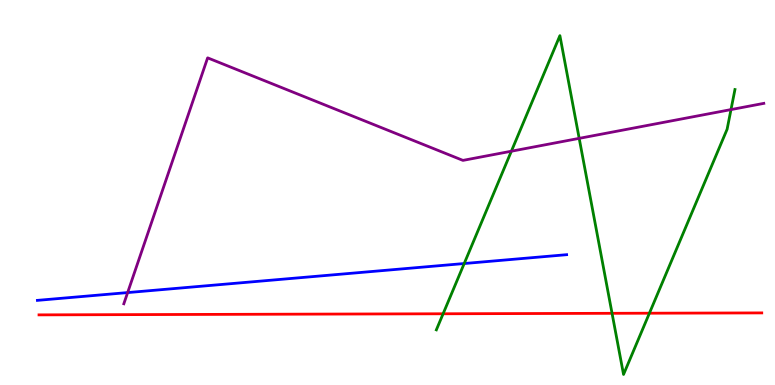[{'lines': ['blue', 'red'], 'intersections': []}, {'lines': ['green', 'red'], 'intersections': [{'x': 5.72, 'y': 1.85}, {'x': 7.9, 'y': 1.86}, {'x': 8.38, 'y': 1.86}]}, {'lines': ['purple', 'red'], 'intersections': []}, {'lines': ['blue', 'green'], 'intersections': [{'x': 5.99, 'y': 3.16}]}, {'lines': ['blue', 'purple'], 'intersections': [{'x': 1.65, 'y': 2.4}]}, {'lines': ['green', 'purple'], 'intersections': [{'x': 6.6, 'y': 6.07}, {'x': 7.47, 'y': 6.41}, {'x': 9.43, 'y': 7.15}]}]